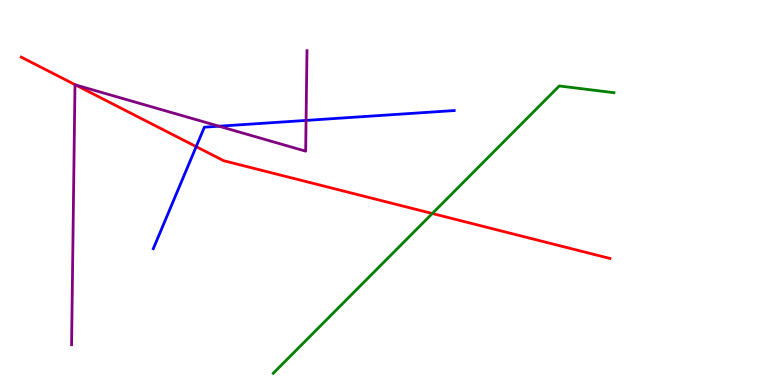[{'lines': ['blue', 'red'], 'intersections': [{'x': 2.53, 'y': 6.19}]}, {'lines': ['green', 'red'], 'intersections': [{'x': 5.58, 'y': 4.45}]}, {'lines': ['purple', 'red'], 'intersections': [{'x': 0.975, 'y': 7.79}]}, {'lines': ['blue', 'green'], 'intersections': []}, {'lines': ['blue', 'purple'], 'intersections': [{'x': 2.83, 'y': 6.72}, {'x': 3.95, 'y': 6.87}]}, {'lines': ['green', 'purple'], 'intersections': []}]